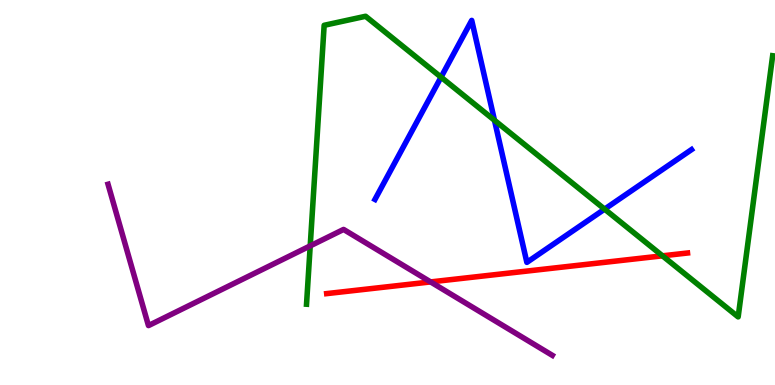[{'lines': ['blue', 'red'], 'intersections': []}, {'lines': ['green', 'red'], 'intersections': [{'x': 8.55, 'y': 3.36}]}, {'lines': ['purple', 'red'], 'intersections': [{'x': 5.56, 'y': 2.68}]}, {'lines': ['blue', 'green'], 'intersections': [{'x': 5.69, 'y': 8.0}, {'x': 6.38, 'y': 6.88}, {'x': 7.8, 'y': 4.57}]}, {'lines': ['blue', 'purple'], 'intersections': []}, {'lines': ['green', 'purple'], 'intersections': [{'x': 4.0, 'y': 3.61}]}]